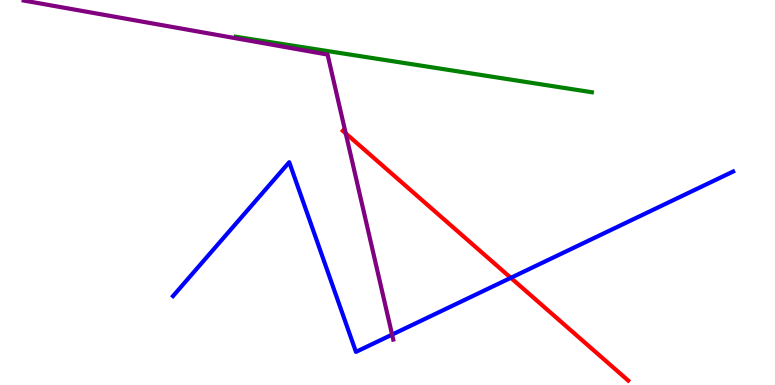[{'lines': ['blue', 'red'], 'intersections': [{'x': 6.59, 'y': 2.78}]}, {'lines': ['green', 'red'], 'intersections': []}, {'lines': ['purple', 'red'], 'intersections': [{'x': 4.46, 'y': 6.54}]}, {'lines': ['blue', 'green'], 'intersections': []}, {'lines': ['blue', 'purple'], 'intersections': [{'x': 5.06, 'y': 1.31}]}, {'lines': ['green', 'purple'], 'intersections': []}]